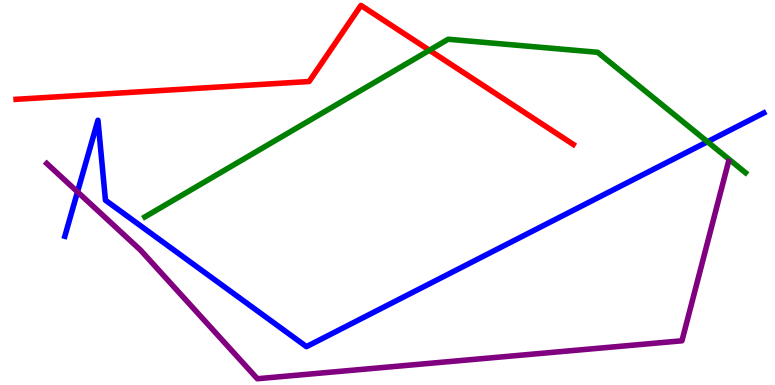[{'lines': ['blue', 'red'], 'intersections': []}, {'lines': ['green', 'red'], 'intersections': [{'x': 5.54, 'y': 8.69}]}, {'lines': ['purple', 'red'], 'intersections': []}, {'lines': ['blue', 'green'], 'intersections': [{'x': 9.13, 'y': 6.32}]}, {'lines': ['blue', 'purple'], 'intersections': [{'x': 1.0, 'y': 5.02}]}, {'lines': ['green', 'purple'], 'intersections': []}]